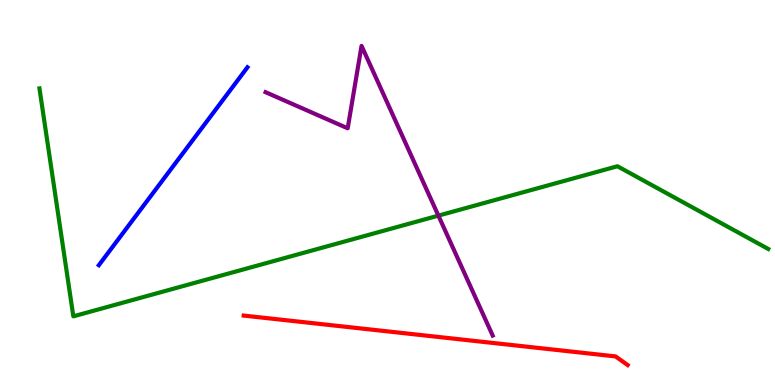[{'lines': ['blue', 'red'], 'intersections': []}, {'lines': ['green', 'red'], 'intersections': []}, {'lines': ['purple', 'red'], 'intersections': []}, {'lines': ['blue', 'green'], 'intersections': []}, {'lines': ['blue', 'purple'], 'intersections': []}, {'lines': ['green', 'purple'], 'intersections': [{'x': 5.66, 'y': 4.4}]}]